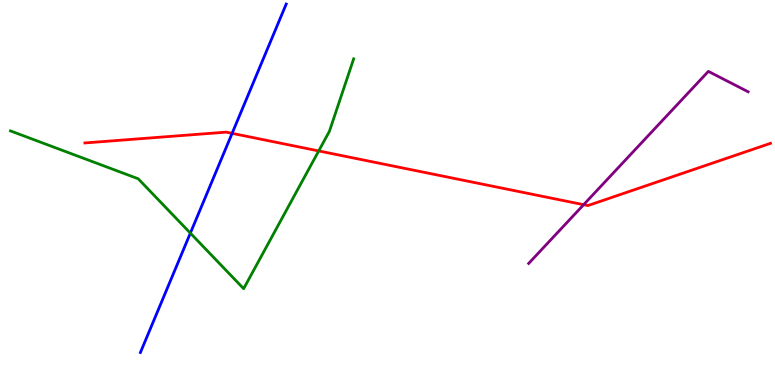[{'lines': ['blue', 'red'], 'intersections': [{'x': 2.99, 'y': 6.54}]}, {'lines': ['green', 'red'], 'intersections': [{'x': 4.11, 'y': 6.08}]}, {'lines': ['purple', 'red'], 'intersections': [{'x': 7.53, 'y': 4.68}]}, {'lines': ['blue', 'green'], 'intersections': [{'x': 2.46, 'y': 3.94}]}, {'lines': ['blue', 'purple'], 'intersections': []}, {'lines': ['green', 'purple'], 'intersections': []}]